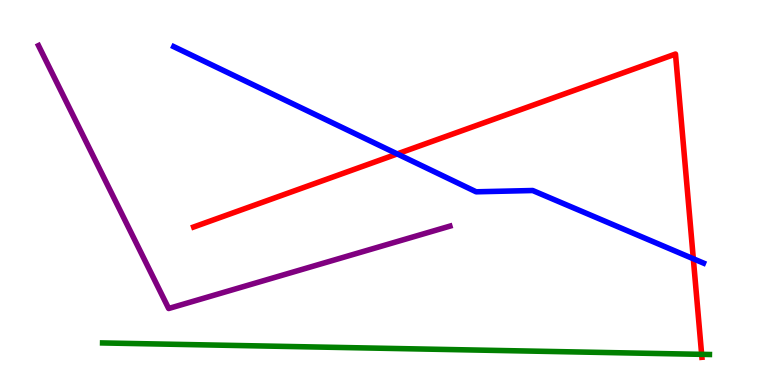[{'lines': ['blue', 'red'], 'intersections': [{'x': 5.13, 'y': 6.0}, {'x': 8.95, 'y': 3.28}]}, {'lines': ['green', 'red'], 'intersections': [{'x': 9.05, 'y': 0.796}]}, {'lines': ['purple', 'red'], 'intersections': []}, {'lines': ['blue', 'green'], 'intersections': []}, {'lines': ['blue', 'purple'], 'intersections': []}, {'lines': ['green', 'purple'], 'intersections': []}]